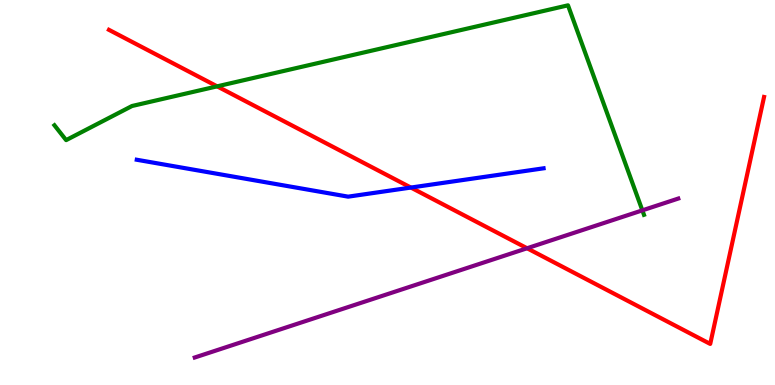[{'lines': ['blue', 'red'], 'intersections': [{'x': 5.3, 'y': 5.13}]}, {'lines': ['green', 'red'], 'intersections': [{'x': 2.8, 'y': 7.76}]}, {'lines': ['purple', 'red'], 'intersections': [{'x': 6.8, 'y': 3.55}]}, {'lines': ['blue', 'green'], 'intersections': []}, {'lines': ['blue', 'purple'], 'intersections': []}, {'lines': ['green', 'purple'], 'intersections': [{'x': 8.29, 'y': 4.54}]}]